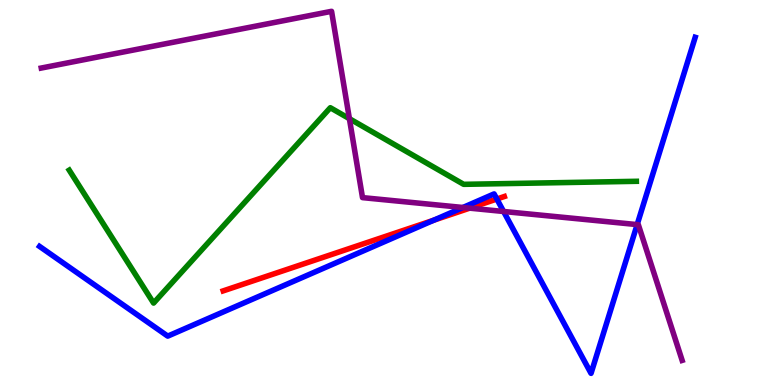[{'lines': ['blue', 'red'], 'intersections': [{'x': 5.6, 'y': 4.28}, {'x': 6.41, 'y': 4.83}]}, {'lines': ['green', 'red'], 'intersections': []}, {'lines': ['purple', 'red'], 'intersections': [{'x': 6.06, 'y': 4.59}]}, {'lines': ['blue', 'green'], 'intersections': []}, {'lines': ['blue', 'purple'], 'intersections': [{'x': 5.97, 'y': 4.61}, {'x': 6.5, 'y': 4.51}, {'x': 8.22, 'y': 4.17}]}, {'lines': ['green', 'purple'], 'intersections': [{'x': 4.51, 'y': 6.92}]}]